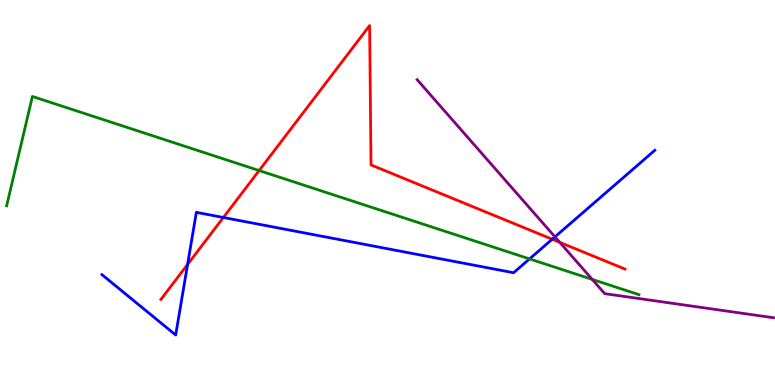[{'lines': ['blue', 'red'], 'intersections': [{'x': 2.42, 'y': 3.13}, {'x': 2.88, 'y': 4.35}, {'x': 7.13, 'y': 3.79}]}, {'lines': ['green', 'red'], 'intersections': [{'x': 3.34, 'y': 5.57}]}, {'lines': ['purple', 'red'], 'intersections': [{'x': 7.22, 'y': 3.71}]}, {'lines': ['blue', 'green'], 'intersections': [{'x': 6.83, 'y': 3.28}]}, {'lines': ['blue', 'purple'], 'intersections': [{'x': 7.16, 'y': 3.85}]}, {'lines': ['green', 'purple'], 'intersections': [{'x': 7.64, 'y': 2.74}]}]